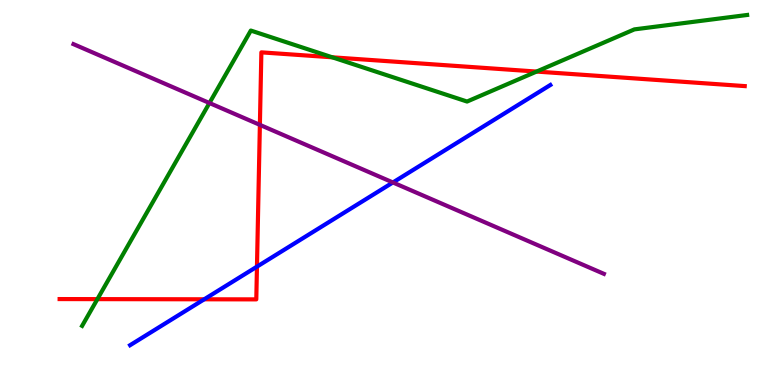[{'lines': ['blue', 'red'], 'intersections': [{'x': 2.64, 'y': 2.23}, {'x': 3.32, 'y': 3.07}]}, {'lines': ['green', 'red'], 'intersections': [{'x': 1.26, 'y': 2.23}, {'x': 4.29, 'y': 8.51}, {'x': 6.92, 'y': 8.14}]}, {'lines': ['purple', 'red'], 'intersections': [{'x': 3.35, 'y': 6.76}]}, {'lines': ['blue', 'green'], 'intersections': []}, {'lines': ['blue', 'purple'], 'intersections': [{'x': 5.07, 'y': 5.26}]}, {'lines': ['green', 'purple'], 'intersections': [{'x': 2.7, 'y': 7.32}]}]